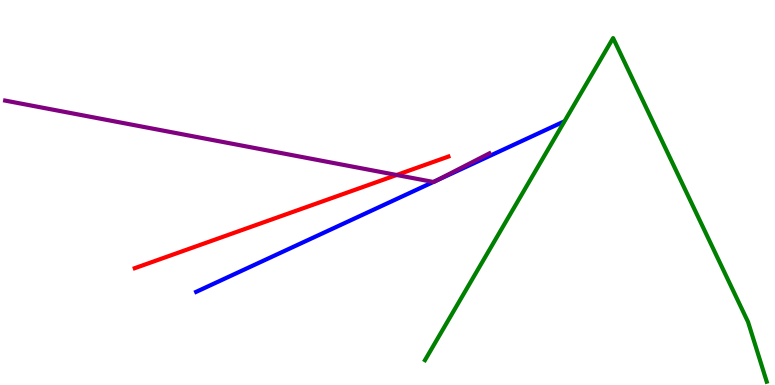[{'lines': ['blue', 'red'], 'intersections': []}, {'lines': ['green', 'red'], 'intersections': []}, {'lines': ['purple', 'red'], 'intersections': [{'x': 5.12, 'y': 5.45}]}, {'lines': ['blue', 'green'], 'intersections': []}, {'lines': ['blue', 'purple'], 'intersections': [{'x': 5.59, 'y': 5.27}, {'x': 5.63, 'y': 5.31}]}, {'lines': ['green', 'purple'], 'intersections': []}]